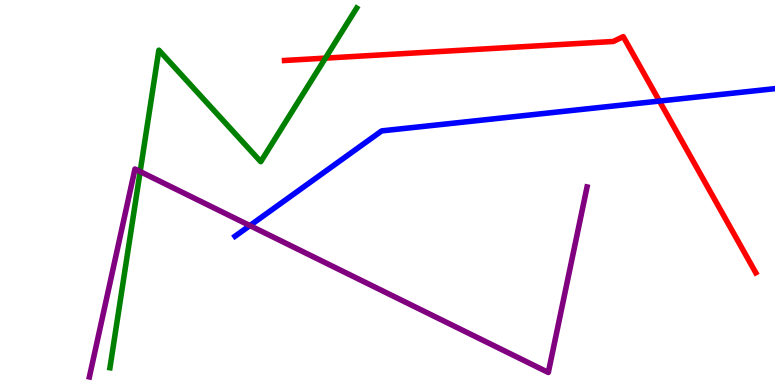[{'lines': ['blue', 'red'], 'intersections': [{'x': 8.51, 'y': 7.38}]}, {'lines': ['green', 'red'], 'intersections': [{'x': 4.2, 'y': 8.49}]}, {'lines': ['purple', 'red'], 'intersections': []}, {'lines': ['blue', 'green'], 'intersections': []}, {'lines': ['blue', 'purple'], 'intersections': [{'x': 3.22, 'y': 4.14}]}, {'lines': ['green', 'purple'], 'intersections': [{'x': 1.81, 'y': 5.54}]}]